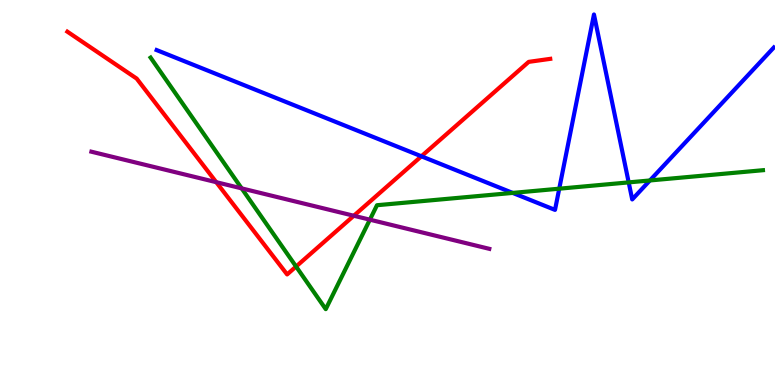[{'lines': ['blue', 'red'], 'intersections': [{'x': 5.44, 'y': 5.94}]}, {'lines': ['green', 'red'], 'intersections': [{'x': 3.82, 'y': 3.08}]}, {'lines': ['purple', 'red'], 'intersections': [{'x': 2.79, 'y': 5.27}, {'x': 4.57, 'y': 4.4}]}, {'lines': ['blue', 'green'], 'intersections': [{'x': 6.62, 'y': 4.99}, {'x': 7.22, 'y': 5.1}, {'x': 8.11, 'y': 5.26}, {'x': 8.39, 'y': 5.31}]}, {'lines': ['blue', 'purple'], 'intersections': []}, {'lines': ['green', 'purple'], 'intersections': [{'x': 3.12, 'y': 5.11}, {'x': 4.77, 'y': 4.29}]}]